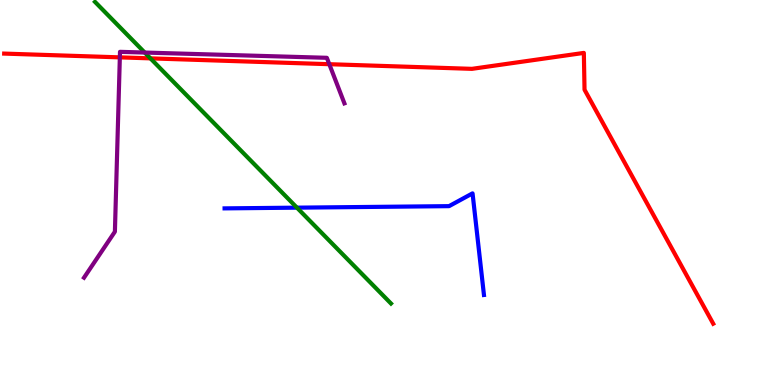[{'lines': ['blue', 'red'], 'intersections': []}, {'lines': ['green', 'red'], 'intersections': [{'x': 1.94, 'y': 8.48}]}, {'lines': ['purple', 'red'], 'intersections': [{'x': 1.55, 'y': 8.51}, {'x': 4.25, 'y': 8.33}]}, {'lines': ['blue', 'green'], 'intersections': [{'x': 3.83, 'y': 4.61}]}, {'lines': ['blue', 'purple'], 'intersections': []}, {'lines': ['green', 'purple'], 'intersections': [{'x': 1.87, 'y': 8.64}]}]